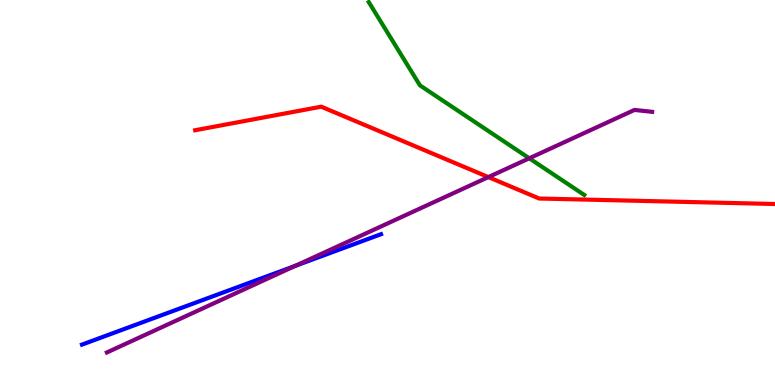[{'lines': ['blue', 'red'], 'intersections': []}, {'lines': ['green', 'red'], 'intersections': []}, {'lines': ['purple', 'red'], 'intersections': [{'x': 6.3, 'y': 5.4}]}, {'lines': ['blue', 'green'], 'intersections': []}, {'lines': ['blue', 'purple'], 'intersections': [{'x': 3.81, 'y': 3.09}]}, {'lines': ['green', 'purple'], 'intersections': [{'x': 6.83, 'y': 5.89}]}]